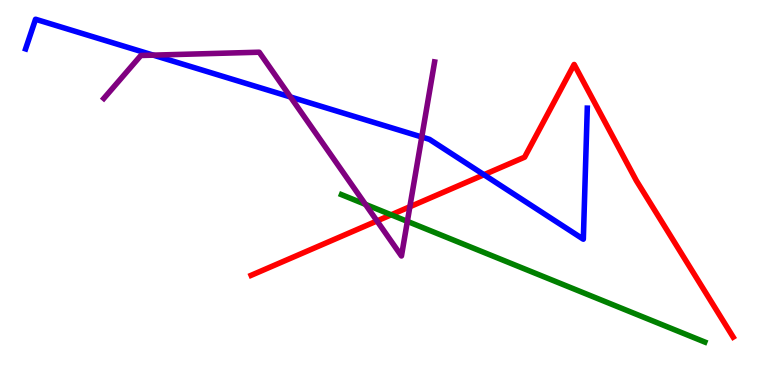[{'lines': ['blue', 'red'], 'intersections': [{'x': 6.24, 'y': 5.46}]}, {'lines': ['green', 'red'], 'intersections': [{'x': 5.05, 'y': 4.42}]}, {'lines': ['purple', 'red'], 'intersections': [{'x': 4.86, 'y': 4.26}, {'x': 5.29, 'y': 4.63}]}, {'lines': ['blue', 'green'], 'intersections': []}, {'lines': ['blue', 'purple'], 'intersections': [{'x': 1.98, 'y': 8.57}, {'x': 3.75, 'y': 7.48}, {'x': 5.44, 'y': 6.44}]}, {'lines': ['green', 'purple'], 'intersections': [{'x': 4.72, 'y': 4.69}, {'x': 5.26, 'y': 4.25}]}]